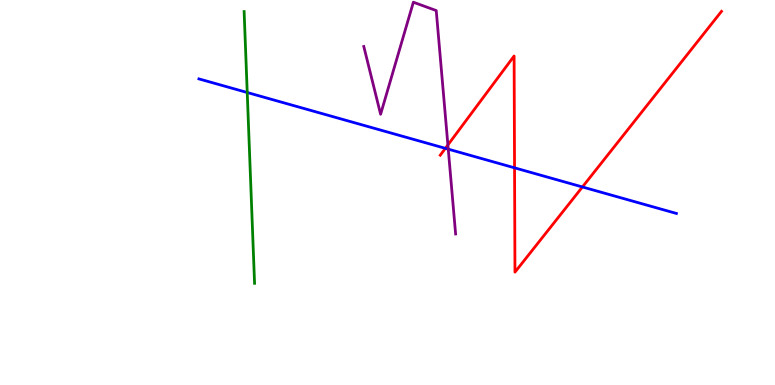[{'lines': ['blue', 'red'], 'intersections': [{'x': 5.75, 'y': 6.15}, {'x': 6.64, 'y': 5.64}, {'x': 7.52, 'y': 5.14}]}, {'lines': ['green', 'red'], 'intersections': []}, {'lines': ['purple', 'red'], 'intersections': [{'x': 5.78, 'y': 6.24}]}, {'lines': ['blue', 'green'], 'intersections': [{'x': 3.19, 'y': 7.6}]}, {'lines': ['blue', 'purple'], 'intersections': [{'x': 5.78, 'y': 6.13}]}, {'lines': ['green', 'purple'], 'intersections': []}]